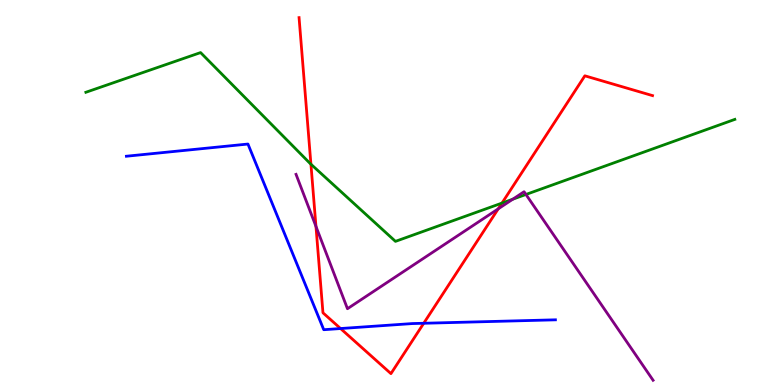[{'lines': ['blue', 'red'], 'intersections': [{'x': 4.39, 'y': 1.47}, {'x': 5.47, 'y': 1.6}]}, {'lines': ['green', 'red'], 'intersections': [{'x': 4.01, 'y': 5.73}, {'x': 6.48, 'y': 4.73}]}, {'lines': ['purple', 'red'], 'intersections': [{'x': 4.08, 'y': 4.12}, {'x': 6.43, 'y': 4.58}]}, {'lines': ['blue', 'green'], 'intersections': []}, {'lines': ['blue', 'purple'], 'intersections': []}, {'lines': ['green', 'purple'], 'intersections': [{'x': 6.62, 'y': 4.83}, {'x': 6.79, 'y': 4.95}]}]